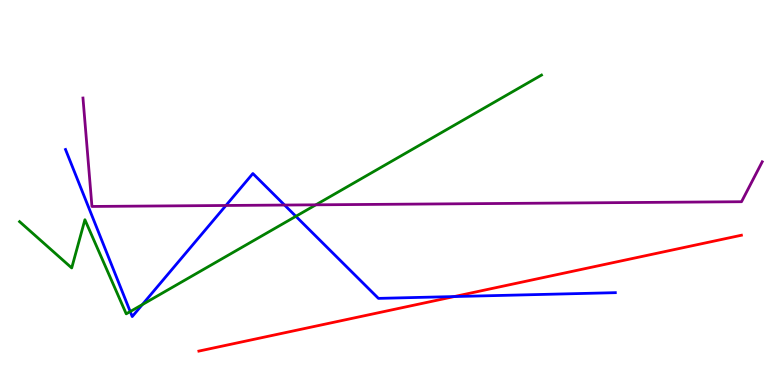[{'lines': ['blue', 'red'], 'intersections': [{'x': 5.86, 'y': 2.3}]}, {'lines': ['green', 'red'], 'intersections': []}, {'lines': ['purple', 'red'], 'intersections': []}, {'lines': ['blue', 'green'], 'intersections': [{'x': 1.68, 'y': 1.91}, {'x': 1.84, 'y': 2.09}, {'x': 3.82, 'y': 4.38}]}, {'lines': ['blue', 'purple'], 'intersections': [{'x': 2.92, 'y': 4.66}, {'x': 3.67, 'y': 4.67}]}, {'lines': ['green', 'purple'], 'intersections': [{'x': 4.08, 'y': 4.68}]}]